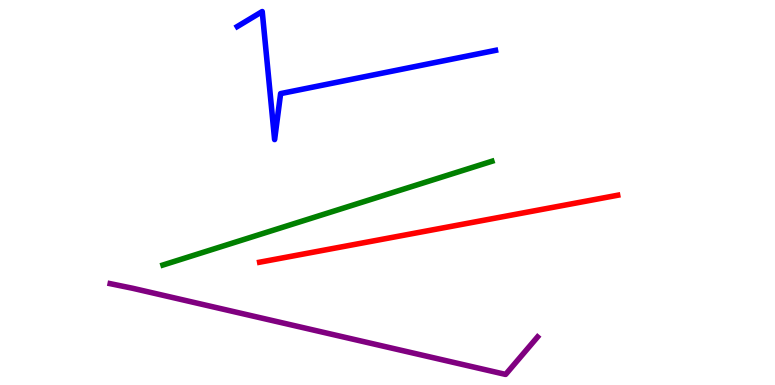[{'lines': ['blue', 'red'], 'intersections': []}, {'lines': ['green', 'red'], 'intersections': []}, {'lines': ['purple', 'red'], 'intersections': []}, {'lines': ['blue', 'green'], 'intersections': []}, {'lines': ['blue', 'purple'], 'intersections': []}, {'lines': ['green', 'purple'], 'intersections': []}]